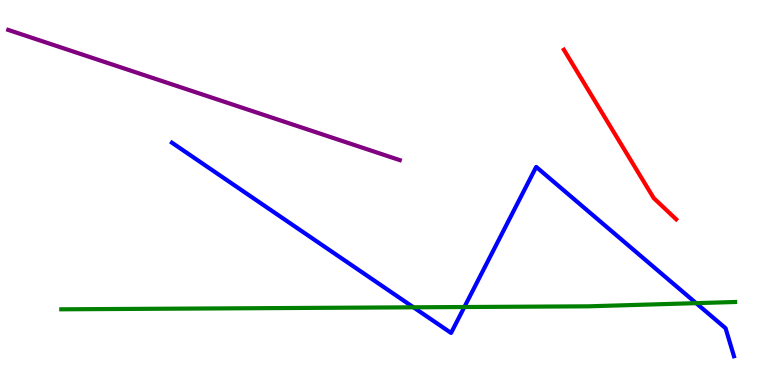[{'lines': ['blue', 'red'], 'intersections': []}, {'lines': ['green', 'red'], 'intersections': []}, {'lines': ['purple', 'red'], 'intersections': []}, {'lines': ['blue', 'green'], 'intersections': [{'x': 5.34, 'y': 2.02}, {'x': 5.99, 'y': 2.03}, {'x': 8.98, 'y': 2.13}]}, {'lines': ['blue', 'purple'], 'intersections': []}, {'lines': ['green', 'purple'], 'intersections': []}]